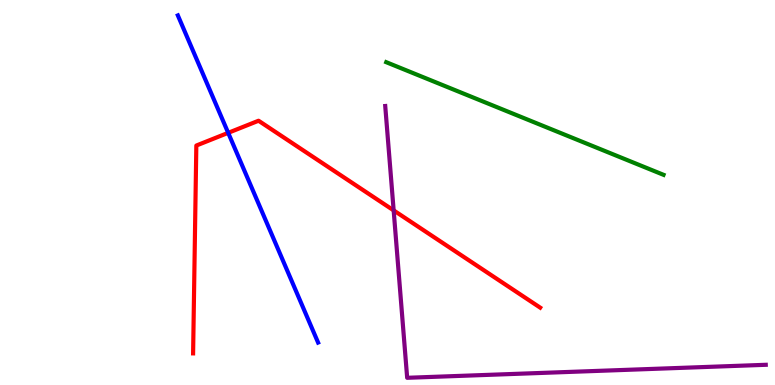[{'lines': ['blue', 'red'], 'intersections': [{'x': 2.94, 'y': 6.55}]}, {'lines': ['green', 'red'], 'intersections': []}, {'lines': ['purple', 'red'], 'intersections': [{'x': 5.08, 'y': 4.54}]}, {'lines': ['blue', 'green'], 'intersections': []}, {'lines': ['blue', 'purple'], 'intersections': []}, {'lines': ['green', 'purple'], 'intersections': []}]